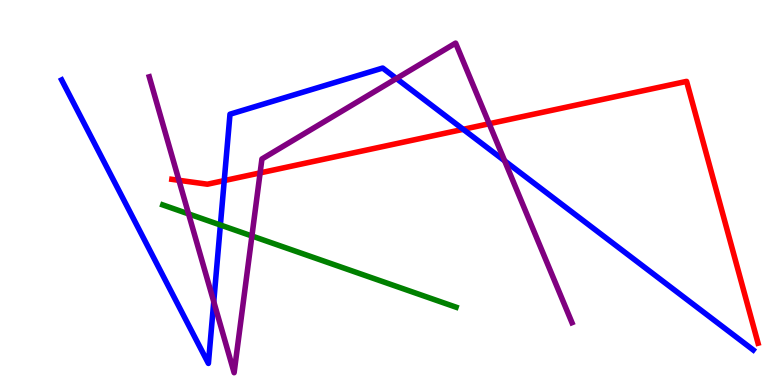[{'lines': ['blue', 'red'], 'intersections': [{'x': 2.89, 'y': 5.31}, {'x': 5.98, 'y': 6.64}]}, {'lines': ['green', 'red'], 'intersections': []}, {'lines': ['purple', 'red'], 'intersections': [{'x': 2.31, 'y': 5.32}, {'x': 3.36, 'y': 5.51}, {'x': 6.31, 'y': 6.79}]}, {'lines': ['blue', 'green'], 'intersections': [{'x': 2.84, 'y': 4.16}]}, {'lines': ['blue', 'purple'], 'intersections': [{'x': 2.76, 'y': 2.16}, {'x': 5.12, 'y': 7.96}, {'x': 6.51, 'y': 5.82}]}, {'lines': ['green', 'purple'], 'intersections': [{'x': 2.43, 'y': 4.44}, {'x': 3.25, 'y': 3.87}]}]